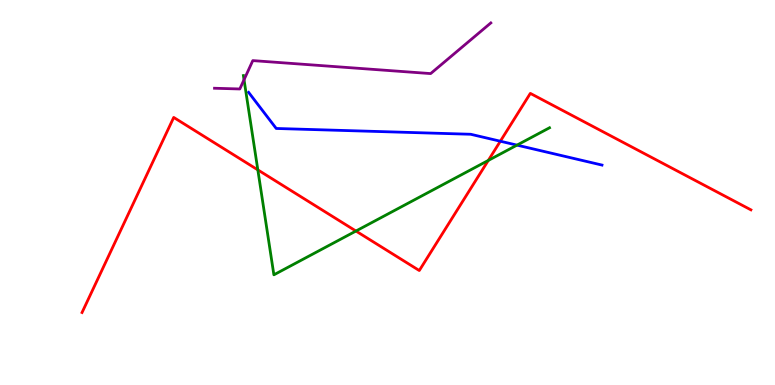[{'lines': ['blue', 'red'], 'intersections': [{'x': 6.46, 'y': 6.33}]}, {'lines': ['green', 'red'], 'intersections': [{'x': 3.33, 'y': 5.59}, {'x': 4.59, 'y': 4.0}, {'x': 6.3, 'y': 5.83}]}, {'lines': ['purple', 'red'], 'intersections': []}, {'lines': ['blue', 'green'], 'intersections': [{'x': 6.67, 'y': 6.23}]}, {'lines': ['blue', 'purple'], 'intersections': []}, {'lines': ['green', 'purple'], 'intersections': [{'x': 3.15, 'y': 7.93}]}]